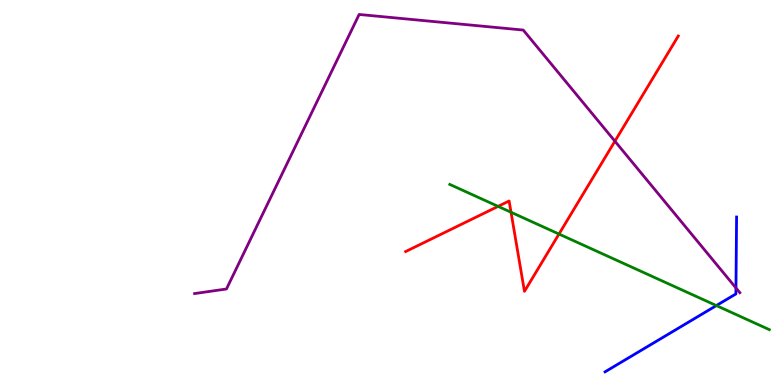[{'lines': ['blue', 'red'], 'intersections': []}, {'lines': ['green', 'red'], 'intersections': [{'x': 6.43, 'y': 4.64}, {'x': 6.59, 'y': 4.49}, {'x': 7.21, 'y': 3.92}]}, {'lines': ['purple', 'red'], 'intersections': [{'x': 7.93, 'y': 6.33}]}, {'lines': ['blue', 'green'], 'intersections': [{'x': 9.24, 'y': 2.06}]}, {'lines': ['blue', 'purple'], 'intersections': [{'x': 9.5, 'y': 2.52}]}, {'lines': ['green', 'purple'], 'intersections': []}]